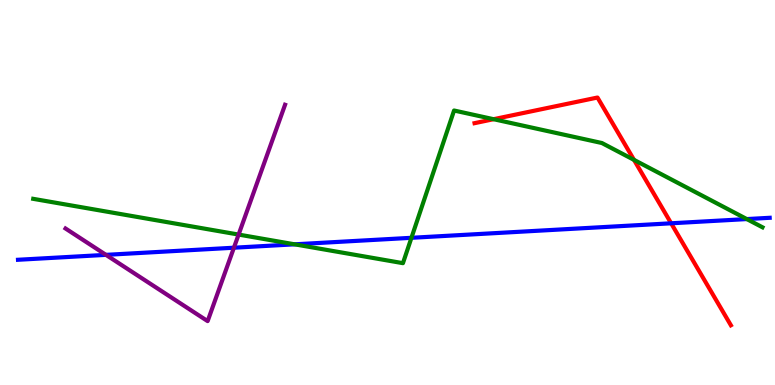[{'lines': ['blue', 'red'], 'intersections': [{'x': 8.66, 'y': 4.2}]}, {'lines': ['green', 'red'], 'intersections': [{'x': 6.37, 'y': 6.9}, {'x': 8.18, 'y': 5.85}]}, {'lines': ['purple', 'red'], 'intersections': []}, {'lines': ['blue', 'green'], 'intersections': [{'x': 3.8, 'y': 3.65}, {'x': 5.31, 'y': 3.82}, {'x': 9.64, 'y': 4.31}]}, {'lines': ['blue', 'purple'], 'intersections': [{'x': 1.37, 'y': 3.38}, {'x': 3.02, 'y': 3.57}]}, {'lines': ['green', 'purple'], 'intersections': [{'x': 3.08, 'y': 3.91}]}]